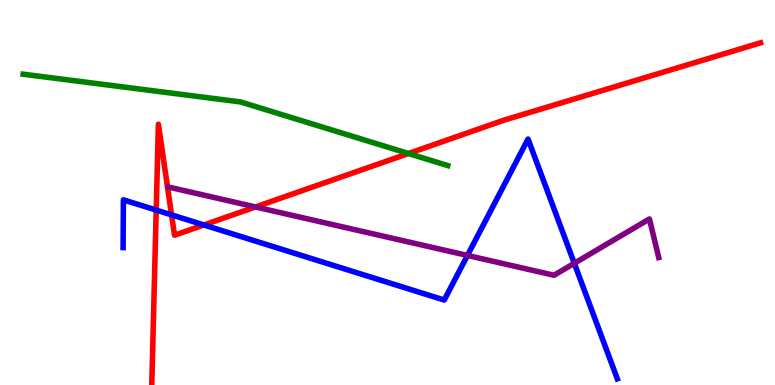[{'lines': ['blue', 'red'], 'intersections': [{'x': 2.02, 'y': 4.54}, {'x': 2.21, 'y': 4.42}, {'x': 2.63, 'y': 4.16}]}, {'lines': ['green', 'red'], 'intersections': [{'x': 5.27, 'y': 6.01}]}, {'lines': ['purple', 'red'], 'intersections': [{'x': 3.3, 'y': 4.62}]}, {'lines': ['blue', 'green'], 'intersections': []}, {'lines': ['blue', 'purple'], 'intersections': [{'x': 6.03, 'y': 3.37}, {'x': 7.41, 'y': 3.16}]}, {'lines': ['green', 'purple'], 'intersections': []}]